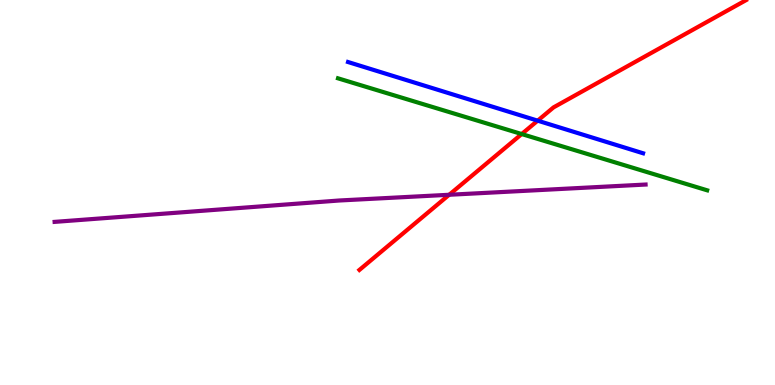[{'lines': ['blue', 'red'], 'intersections': [{'x': 6.94, 'y': 6.87}]}, {'lines': ['green', 'red'], 'intersections': [{'x': 6.73, 'y': 6.52}]}, {'lines': ['purple', 'red'], 'intersections': [{'x': 5.8, 'y': 4.94}]}, {'lines': ['blue', 'green'], 'intersections': []}, {'lines': ['blue', 'purple'], 'intersections': []}, {'lines': ['green', 'purple'], 'intersections': []}]